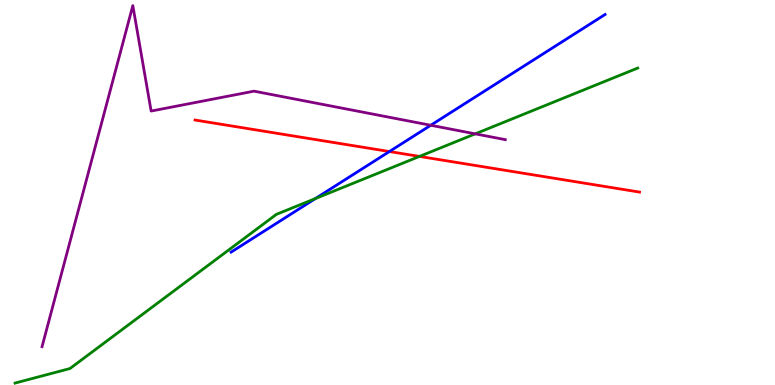[{'lines': ['blue', 'red'], 'intersections': [{'x': 5.02, 'y': 6.06}]}, {'lines': ['green', 'red'], 'intersections': [{'x': 5.41, 'y': 5.94}]}, {'lines': ['purple', 'red'], 'intersections': []}, {'lines': ['blue', 'green'], 'intersections': [{'x': 4.07, 'y': 4.84}]}, {'lines': ['blue', 'purple'], 'intersections': [{'x': 5.56, 'y': 6.75}]}, {'lines': ['green', 'purple'], 'intersections': [{'x': 6.13, 'y': 6.52}]}]